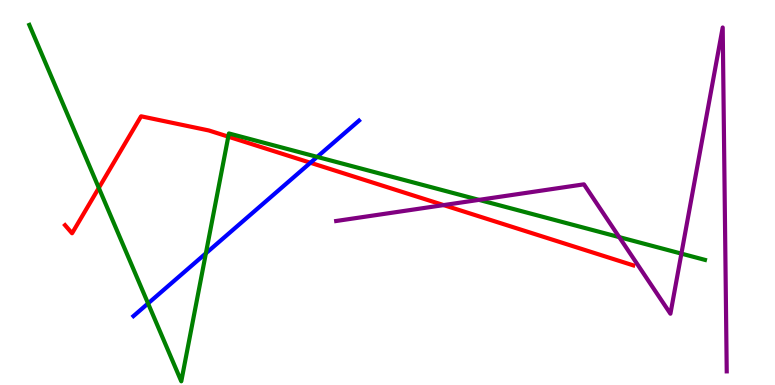[{'lines': ['blue', 'red'], 'intersections': [{'x': 4.01, 'y': 5.77}]}, {'lines': ['green', 'red'], 'intersections': [{'x': 1.28, 'y': 5.12}, {'x': 2.95, 'y': 6.45}]}, {'lines': ['purple', 'red'], 'intersections': [{'x': 5.72, 'y': 4.67}]}, {'lines': ['blue', 'green'], 'intersections': [{'x': 1.91, 'y': 2.12}, {'x': 2.66, 'y': 3.42}, {'x': 4.09, 'y': 5.92}]}, {'lines': ['blue', 'purple'], 'intersections': []}, {'lines': ['green', 'purple'], 'intersections': [{'x': 6.18, 'y': 4.81}, {'x': 7.99, 'y': 3.84}, {'x': 8.79, 'y': 3.41}]}]